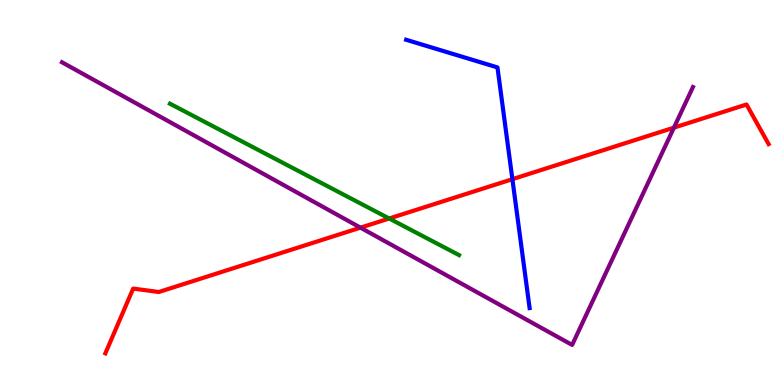[{'lines': ['blue', 'red'], 'intersections': [{'x': 6.61, 'y': 5.35}]}, {'lines': ['green', 'red'], 'intersections': [{'x': 5.02, 'y': 4.32}]}, {'lines': ['purple', 'red'], 'intersections': [{'x': 4.65, 'y': 4.09}, {'x': 8.7, 'y': 6.68}]}, {'lines': ['blue', 'green'], 'intersections': []}, {'lines': ['blue', 'purple'], 'intersections': []}, {'lines': ['green', 'purple'], 'intersections': []}]